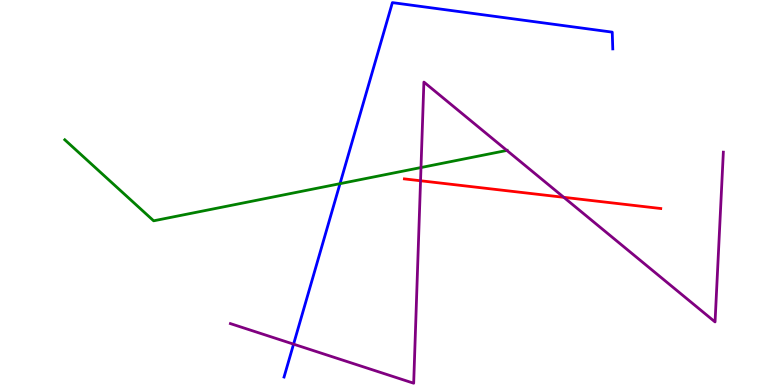[{'lines': ['blue', 'red'], 'intersections': []}, {'lines': ['green', 'red'], 'intersections': []}, {'lines': ['purple', 'red'], 'intersections': [{'x': 5.43, 'y': 5.31}, {'x': 7.27, 'y': 4.88}]}, {'lines': ['blue', 'green'], 'intersections': [{'x': 4.39, 'y': 5.23}]}, {'lines': ['blue', 'purple'], 'intersections': [{'x': 3.79, 'y': 1.06}]}, {'lines': ['green', 'purple'], 'intersections': [{'x': 5.43, 'y': 5.65}, {'x': 6.54, 'y': 6.09}]}]